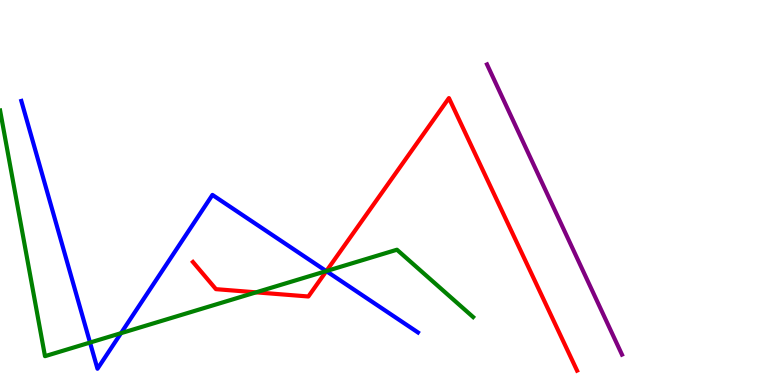[{'lines': ['blue', 'red'], 'intersections': [{'x': 4.21, 'y': 2.96}]}, {'lines': ['green', 'red'], 'intersections': [{'x': 3.3, 'y': 2.41}, {'x': 4.21, 'y': 2.96}]}, {'lines': ['purple', 'red'], 'intersections': []}, {'lines': ['blue', 'green'], 'intersections': [{'x': 1.16, 'y': 1.1}, {'x': 1.56, 'y': 1.35}, {'x': 4.21, 'y': 2.96}]}, {'lines': ['blue', 'purple'], 'intersections': []}, {'lines': ['green', 'purple'], 'intersections': []}]